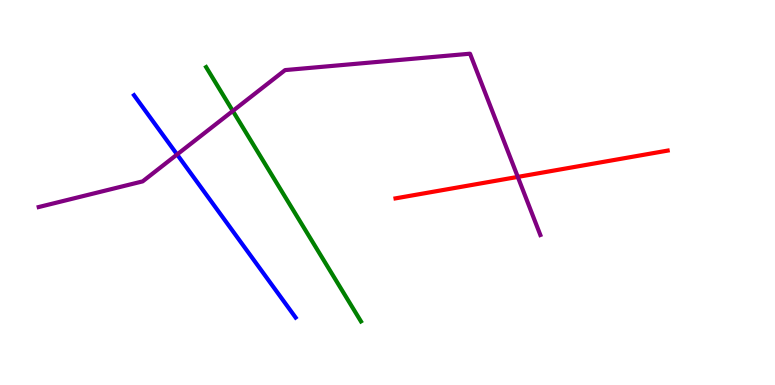[{'lines': ['blue', 'red'], 'intersections': []}, {'lines': ['green', 'red'], 'intersections': []}, {'lines': ['purple', 'red'], 'intersections': [{'x': 6.68, 'y': 5.41}]}, {'lines': ['blue', 'green'], 'intersections': []}, {'lines': ['blue', 'purple'], 'intersections': [{'x': 2.28, 'y': 5.99}]}, {'lines': ['green', 'purple'], 'intersections': [{'x': 3.0, 'y': 7.12}]}]